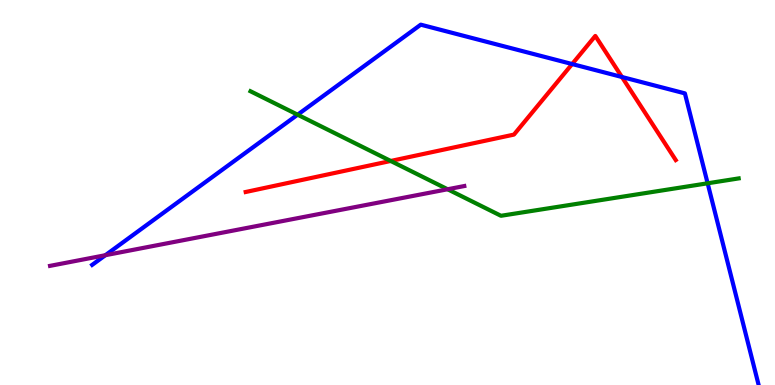[{'lines': ['blue', 'red'], 'intersections': [{'x': 7.38, 'y': 8.34}, {'x': 8.02, 'y': 8.0}]}, {'lines': ['green', 'red'], 'intersections': [{'x': 5.04, 'y': 5.82}]}, {'lines': ['purple', 'red'], 'intersections': []}, {'lines': ['blue', 'green'], 'intersections': [{'x': 3.84, 'y': 7.02}, {'x': 9.13, 'y': 5.24}]}, {'lines': ['blue', 'purple'], 'intersections': [{'x': 1.36, 'y': 3.37}]}, {'lines': ['green', 'purple'], 'intersections': [{'x': 5.78, 'y': 5.08}]}]